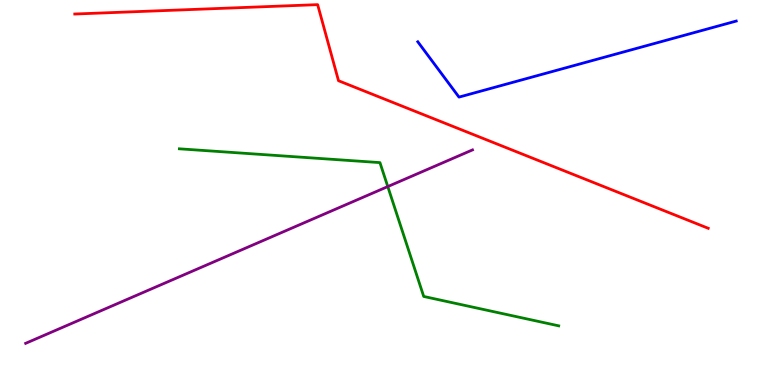[{'lines': ['blue', 'red'], 'intersections': []}, {'lines': ['green', 'red'], 'intersections': []}, {'lines': ['purple', 'red'], 'intersections': []}, {'lines': ['blue', 'green'], 'intersections': []}, {'lines': ['blue', 'purple'], 'intersections': []}, {'lines': ['green', 'purple'], 'intersections': [{'x': 5.0, 'y': 5.15}]}]